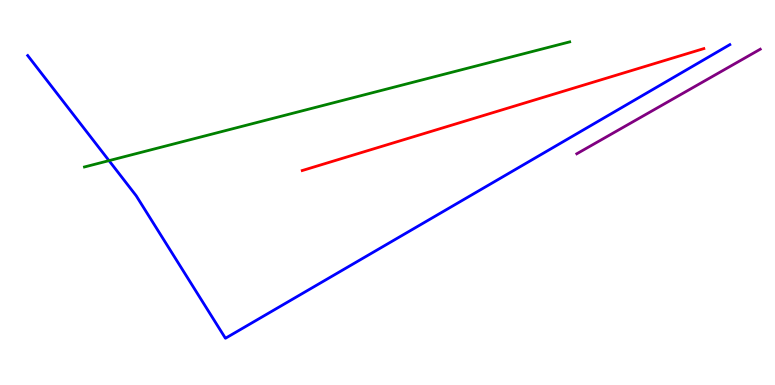[{'lines': ['blue', 'red'], 'intersections': []}, {'lines': ['green', 'red'], 'intersections': []}, {'lines': ['purple', 'red'], 'intersections': []}, {'lines': ['blue', 'green'], 'intersections': [{'x': 1.41, 'y': 5.83}]}, {'lines': ['blue', 'purple'], 'intersections': []}, {'lines': ['green', 'purple'], 'intersections': []}]